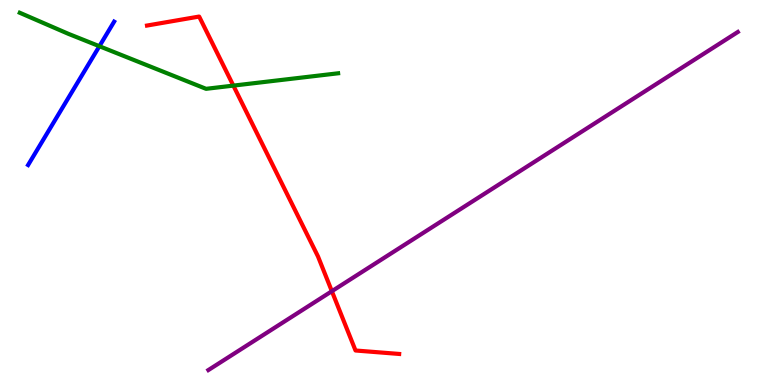[{'lines': ['blue', 'red'], 'intersections': []}, {'lines': ['green', 'red'], 'intersections': [{'x': 3.01, 'y': 7.78}]}, {'lines': ['purple', 'red'], 'intersections': [{'x': 4.28, 'y': 2.44}]}, {'lines': ['blue', 'green'], 'intersections': [{'x': 1.28, 'y': 8.8}]}, {'lines': ['blue', 'purple'], 'intersections': []}, {'lines': ['green', 'purple'], 'intersections': []}]